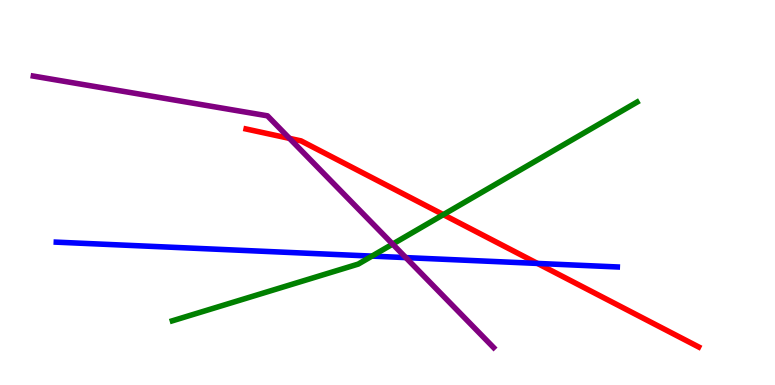[{'lines': ['blue', 'red'], 'intersections': [{'x': 6.94, 'y': 3.16}]}, {'lines': ['green', 'red'], 'intersections': [{'x': 5.72, 'y': 4.42}]}, {'lines': ['purple', 'red'], 'intersections': [{'x': 3.74, 'y': 6.41}]}, {'lines': ['blue', 'green'], 'intersections': [{'x': 4.8, 'y': 3.35}]}, {'lines': ['blue', 'purple'], 'intersections': [{'x': 5.24, 'y': 3.31}]}, {'lines': ['green', 'purple'], 'intersections': [{'x': 5.07, 'y': 3.66}]}]